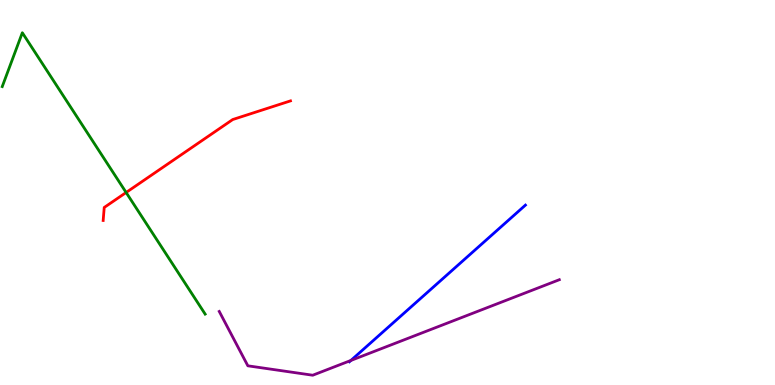[{'lines': ['blue', 'red'], 'intersections': []}, {'lines': ['green', 'red'], 'intersections': [{'x': 1.63, 'y': 5.0}]}, {'lines': ['purple', 'red'], 'intersections': []}, {'lines': ['blue', 'green'], 'intersections': []}, {'lines': ['blue', 'purple'], 'intersections': [{'x': 4.53, 'y': 0.638}]}, {'lines': ['green', 'purple'], 'intersections': []}]